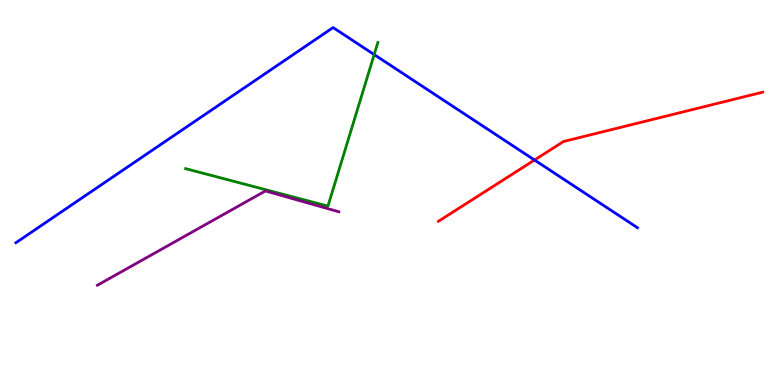[{'lines': ['blue', 'red'], 'intersections': [{'x': 6.9, 'y': 5.84}]}, {'lines': ['green', 'red'], 'intersections': []}, {'lines': ['purple', 'red'], 'intersections': []}, {'lines': ['blue', 'green'], 'intersections': [{'x': 4.83, 'y': 8.58}]}, {'lines': ['blue', 'purple'], 'intersections': []}, {'lines': ['green', 'purple'], 'intersections': []}]